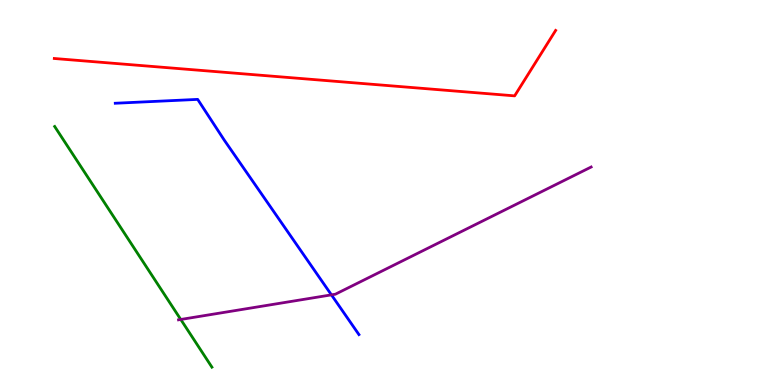[{'lines': ['blue', 'red'], 'intersections': []}, {'lines': ['green', 'red'], 'intersections': []}, {'lines': ['purple', 'red'], 'intersections': []}, {'lines': ['blue', 'green'], 'intersections': []}, {'lines': ['blue', 'purple'], 'intersections': [{'x': 4.28, 'y': 2.34}]}, {'lines': ['green', 'purple'], 'intersections': [{'x': 2.33, 'y': 1.7}]}]